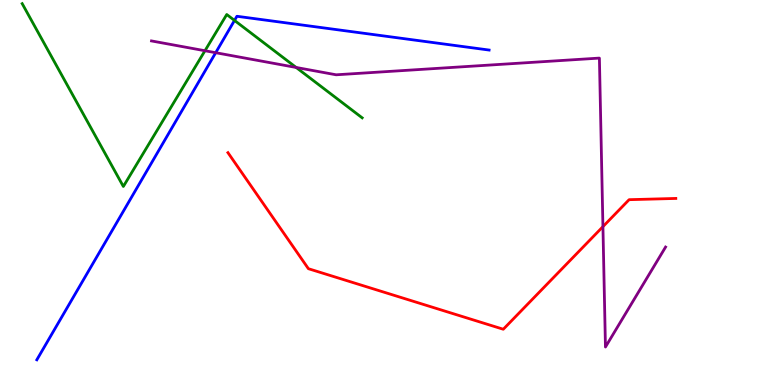[{'lines': ['blue', 'red'], 'intersections': []}, {'lines': ['green', 'red'], 'intersections': []}, {'lines': ['purple', 'red'], 'intersections': [{'x': 7.78, 'y': 4.11}]}, {'lines': ['blue', 'green'], 'intersections': [{'x': 3.03, 'y': 9.47}]}, {'lines': ['blue', 'purple'], 'intersections': [{'x': 2.78, 'y': 8.63}]}, {'lines': ['green', 'purple'], 'intersections': [{'x': 2.64, 'y': 8.68}, {'x': 3.82, 'y': 8.25}]}]